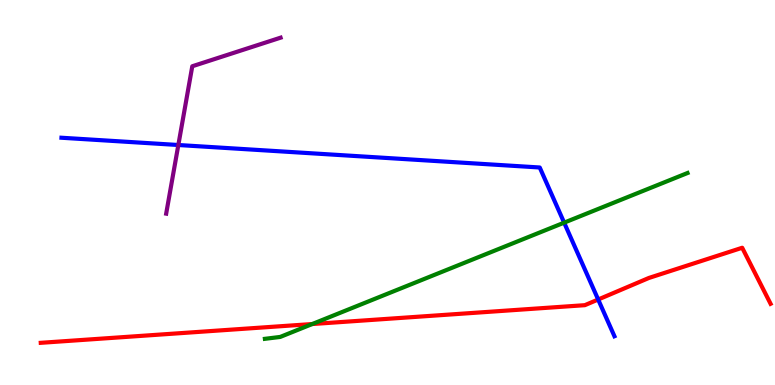[{'lines': ['blue', 'red'], 'intersections': [{'x': 7.72, 'y': 2.22}]}, {'lines': ['green', 'red'], 'intersections': [{'x': 4.03, 'y': 1.58}]}, {'lines': ['purple', 'red'], 'intersections': []}, {'lines': ['blue', 'green'], 'intersections': [{'x': 7.28, 'y': 4.22}]}, {'lines': ['blue', 'purple'], 'intersections': [{'x': 2.3, 'y': 6.23}]}, {'lines': ['green', 'purple'], 'intersections': []}]